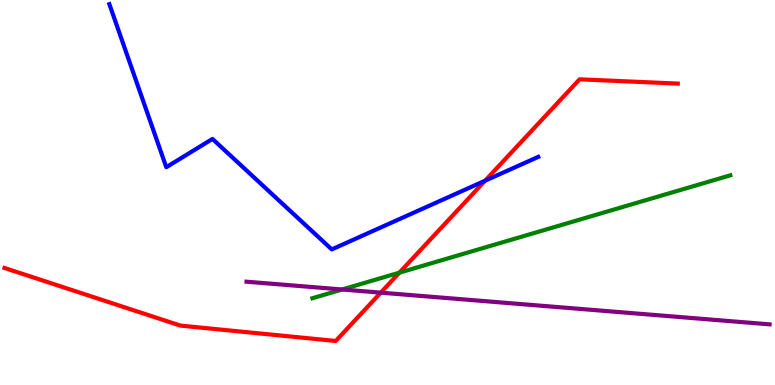[{'lines': ['blue', 'red'], 'intersections': [{'x': 6.26, 'y': 5.31}]}, {'lines': ['green', 'red'], 'intersections': [{'x': 5.15, 'y': 2.92}]}, {'lines': ['purple', 'red'], 'intersections': [{'x': 4.91, 'y': 2.4}]}, {'lines': ['blue', 'green'], 'intersections': []}, {'lines': ['blue', 'purple'], 'intersections': []}, {'lines': ['green', 'purple'], 'intersections': [{'x': 4.41, 'y': 2.48}]}]